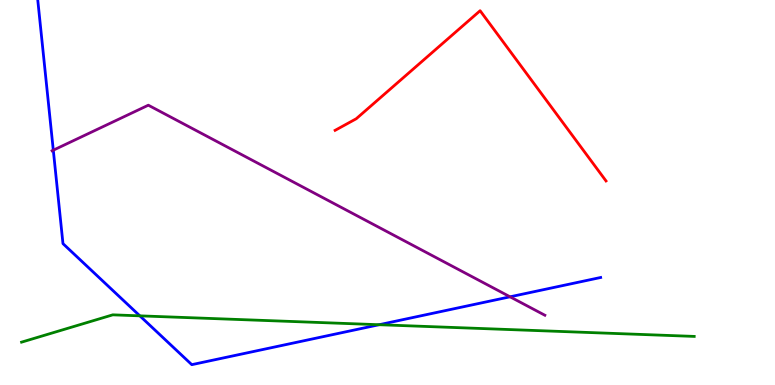[{'lines': ['blue', 'red'], 'intersections': []}, {'lines': ['green', 'red'], 'intersections': []}, {'lines': ['purple', 'red'], 'intersections': []}, {'lines': ['blue', 'green'], 'intersections': [{'x': 1.8, 'y': 1.8}, {'x': 4.89, 'y': 1.57}]}, {'lines': ['blue', 'purple'], 'intersections': [{'x': 0.688, 'y': 6.1}, {'x': 6.58, 'y': 2.29}]}, {'lines': ['green', 'purple'], 'intersections': []}]